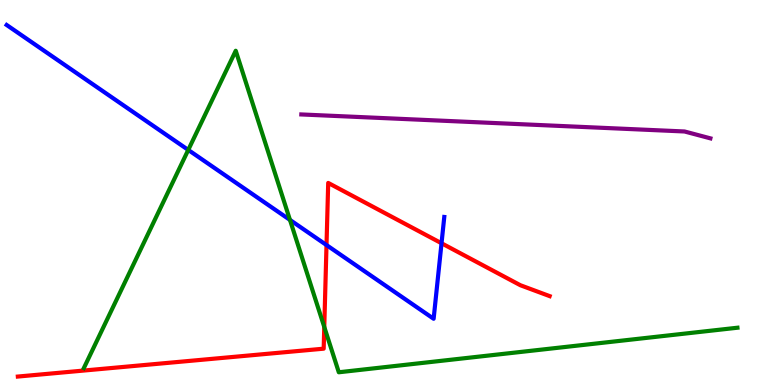[{'lines': ['blue', 'red'], 'intersections': [{'x': 4.21, 'y': 3.63}, {'x': 5.7, 'y': 3.68}]}, {'lines': ['green', 'red'], 'intersections': [{'x': 4.18, 'y': 1.51}]}, {'lines': ['purple', 'red'], 'intersections': []}, {'lines': ['blue', 'green'], 'intersections': [{'x': 2.43, 'y': 6.11}, {'x': 3.74, 'y': 4.29}]}, {'lines': ['blue', 'purple'], 'intersections': []}, {'lines': ['green', 'purple'], 'intersections': []}]